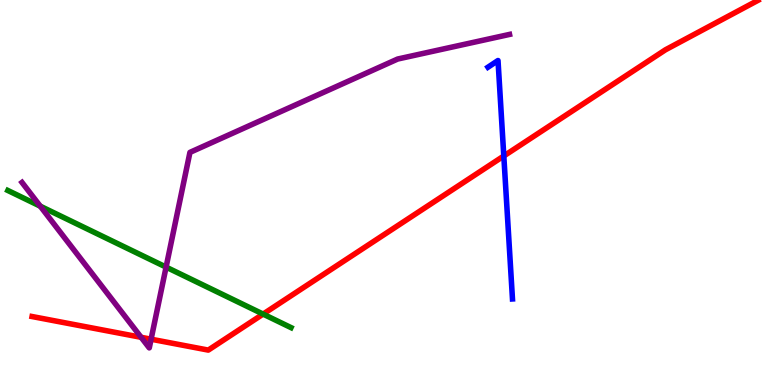[{'lines': ['blue', 'red'], 'intersections': [{'x': 6.5, 'y': 5.95}]}, {'lines': ['green', 'red'], 'intersections': [{'x': 3.39, 'y': 1.84}]}, {'lines': ['purple', 'red'], 'intersections': [{'x': 1.82, 'y': 1.24}, {'x': 1.95, 'y': 1.19}]}, {'lines': ['blue', 'green'], 'intersections': []}, {'lines': ['blue', 'purple'], 'intersections': []}, {'lines': ['green', 'purple'], 'intersections': [{'x': 0.519, 'y': 4.64}, {'x': 2.14, 'y': 3.06}]}]